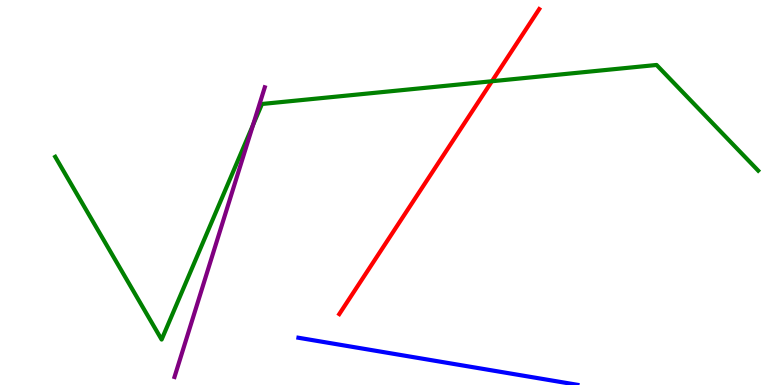[{'lines': ['blue', 'red'], 'intersections': []}, {'lines': ['green', 'red'], 'intersections': [{'x': 6.35, 'y': 7.89}]}, {'lines': ['purple', 'red'], 'intersections': []}, {'lines': ['blue', 'green'], 'intersections': []}, {'lines': ['blue', 'purple'], 'intersections': []}, {'lines': ['green', 'purple'], 'intersections': [{'x': 3.27, 'y': 6.76}]}]